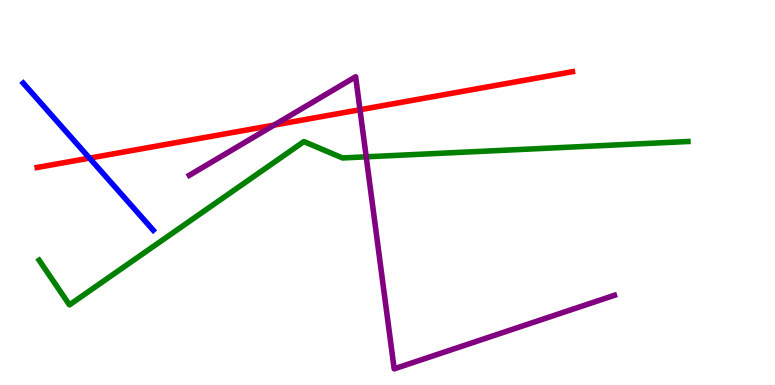[{'lines': ['blue', 'red'], 'intersections': [{'x': 1.16, 'y': 5.89}]}, {'lines': ['green', 'red'], 'intersections': []}, {'lines': ['purple', 'red'], 'intersections': [{'x': 3.54, 'y': 6.75}, {'x': 4.64, 'y': 7.15}]}, {'lines': ['blue', 'green'], 'intersections': []}, {'lines': ['blue', 'purple'], 'intersections': []}, {'lines': ['green', 'purple'], 'intersections': [{'x': 4.73, 'y': 5.93}]}]